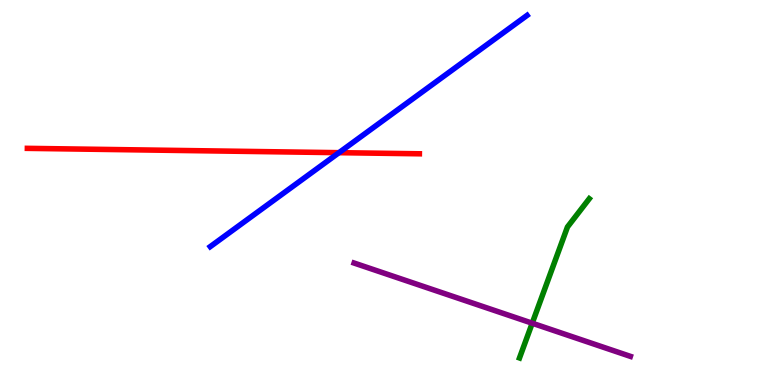[{'lines': ['blue', 'red'], 'intersections': [{'x': 4.37, 'y': 6.03}]}, {'lines': ['green', 'red'], 'intersections': []}, {'lines': ['purple', 'red'], 'intersections': []}, {'lines': ['blue', 'green'], 'intersections': []}, {'lines': ['blue', 'purple'], 'intersections': []}, {'lines': ['green', 'purple'], 'intersections': [{'x': 6.87, 'y': 1.61}]}]